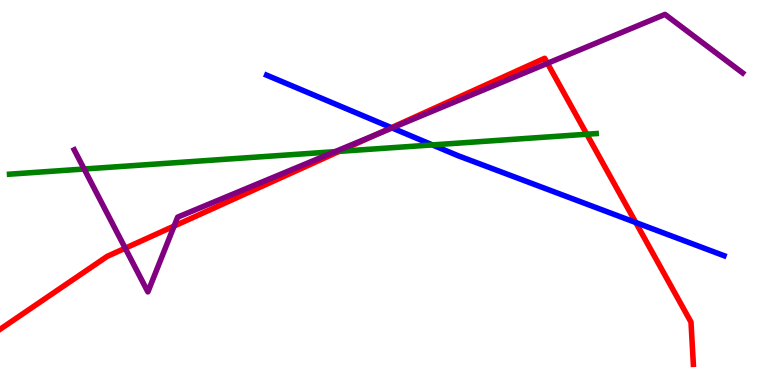[{'lines': ['blue', 'red'], 'intersections': [{'x': 5.05, 'y': 6.68}, {'x': 8.2, 'y': 4.22}]}, {'lines': ['green', 'red'], 'intersections': [{'x': 4.38, 'y': 6.07}, {'x': 7.57, 'y': 6.51}]}, {'lines': ['purple', 'red'], 'intersections': [{'x': 1.62, 'y': 3.55}, {'x': 2.25, 'y': 4.13}, {'x': 4.87, 'y': 6.52}, {'x': 7.06, 'y': 8.36}]}, {'lines': ['blue', 'green'], 'intersections': [{'x': 5.58, 'y': 6.24}]}, {'lines': ['blue', 'purple'], 'intersections': [{'x': 5.06, 'y': 6.68}]}, {'lines': ['green', 'purple'], 'intersections': [{'x': 1.09, 'y': 5.61}, {'x': 4.32, 'y': 6.06}]}]